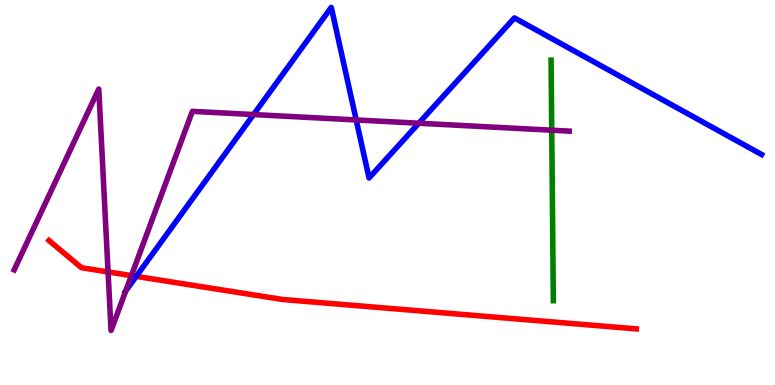[{'lines': ['blue', 'red'], 'intersections': [{'x': 1.76, 'y': 2.82}]}, {'lines': ['green', 'red'], 'intersections': []}, {'lines': ['purple', 'red'], 'intersections': [{'x': 1.39, 'y': 2.94}, {'x': 1.7, 'y': 2.84}]}, {'lines': ['blue', 'green'], 'intersections': []}, {'lines': ['blue', 'purple'], 'intersections': [{'x': 1.62, 'y': 2.45}, {'x': 3.27, 'y': 7.02}, {'x': 4.6, 'y': 6.88}, {'x': 5.4, 'y': 6.8}]}, {'lines': ['green', 'purple'], 'intersections': [{'x': 7.12, 'y': 6.62}]}]